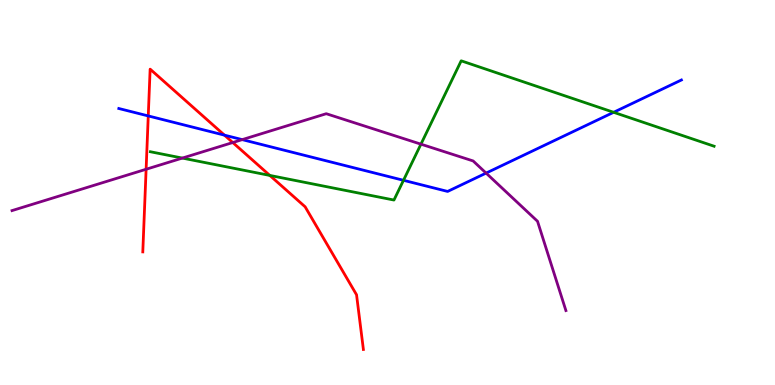[{'lines': ['blue', 'red'], 'intersections': [{'x': 1.91, 'y': 6.99}, {'x': 2.9, 'y': 6.49}]}, {'lines': ['green', 'red'], 'intersections': [{'x': 3.48, 'y': 5.44}]}, {'lines': ['purple', 'red'], 'intersections': [{'x': 1.89, 'y': 5.6}, {'x': 3.0, 'y': 6.3}]}, {'lines': ['blue', 'green'], 'intersections': [{'x': 5.21, 'y': 5.32}, {'x': 7.92, 'y': 7.08}]}, {'lines': ['blue', 'purple'], 'intersections': [{'x': 3.13, 'y': 6.37}, {'x': 6.27, 'y': 5.5}]}, {'lines': ['green', 'purple'], 'intersections': [{'x': 2.35, 'y': 5.89}, {'x': 5.43, 'y': 6.26}]}]